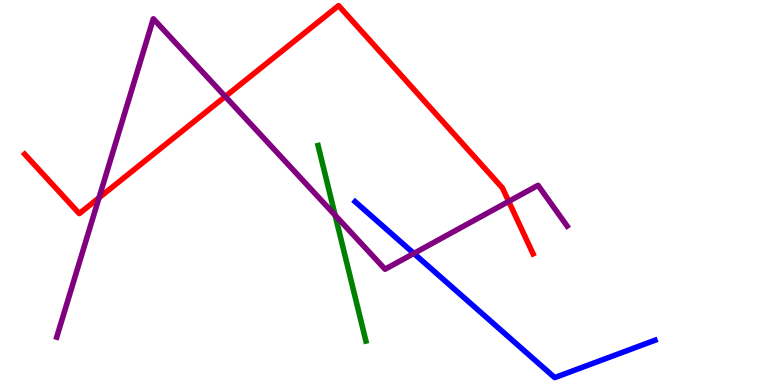[{'lines': ['blue', 'red'], 'intersections': []}, {'lines': ['green', 'red'], 'intersections': []}, {'lines': ['purple', 'red'], 'intersections': [{'x': 1.28, 'y': 4.86}, {'x': 2.91, 'y': 7.49}, {'x': 6.56, 'y': 4.77}]}, {'lines': ['blue', 'green'], 'intersections': []}, {'lines': ['blue', 'purple'], 'intersections': [{'x': 5.34, 'y': 3.42}]}, {'lines': ['green', 'purple'], 'intersections': [{'x': 4.32, 'y': 4.41}]}]